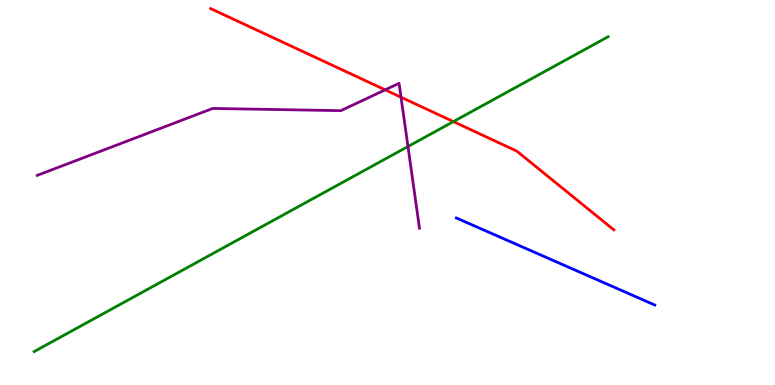[{'lines': ['blue', 'red'], 'intersections': []}, {'lines': ['green', 'red'], 'intersections': [{'x': 5.85, 'y': 6.84}]}, {'lines': ['purple', 'red'], 'intersections': [{'x': 4.97, 'y': 7.67}, {'x': 5.17, 'y': 7.47}]}, {'lines': ['blue', 'green'], 'intersections': []}, {'lines': ['blue', 'purple'], 'intersections': []}, {'lines': ['green', 'purple'], 'intersections': [{'x': 5.26, 'y': 6.19}]}]